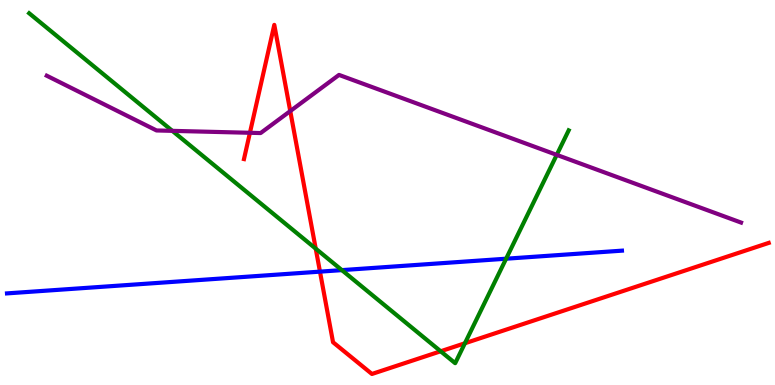[{'lines': ['blue', 'red'], 'intersections': [{'x': 4.13, 'y': 2.94}]}, {'lines': ['green', 'red'], 'intersections': [{'x': 4.07, 'y': 3.54}, {'x': 5.69, 'y': 0.876}, {'x': 6.0, 'y': 1.08}]}, {'lines': ['purple', 'red'], 'intersections': [{'x': 3.22, 'y': 6.55}, {'x': 3.75, 'y': 7.11}]}, {'lines': ['blue', 'green'], 'intersections': [{'x': 4.41, 'y': 2.98}, {'x': 6.53, 'y': 3.28}]}, {'lines': ['blue', 'purple'], 'intersections': []}, {'lines': ['green', 'purple'], 'intersections': [{'x': 2.22, 'y': 6.6}, {'x': 7.18, 'y': 5.98}]}]